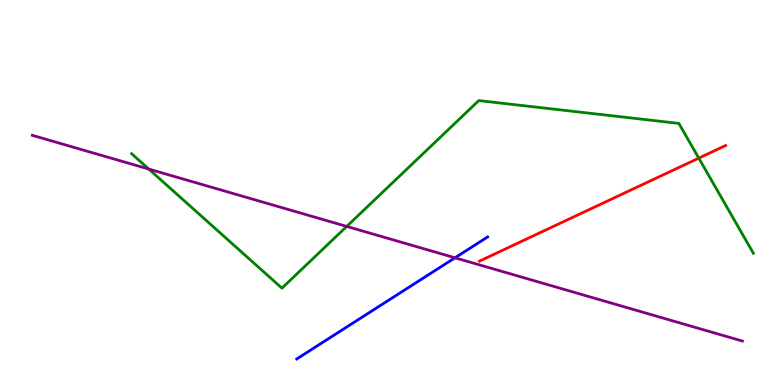[{'lines': ['blue', 'red'], 'intersections': []}, {'lines': ['green', 'red'], 'intersections': [{'x': 9.02, 'y': 5.89}]}, {'lines': ['purple', 'red'], 'intersections': []}, {'lines': ['blue', 'green'], 'intersections': []}, {'lines': ['blue', 'purple'], 'intersections': [{'x': 5.87, 'y': 3.3}]}, {'lines': ['green', 'purple'], 'intersections': [{'x': 1.92, 'y': 5.61}, {'x': 4.47, 'y': 4.12}]}]